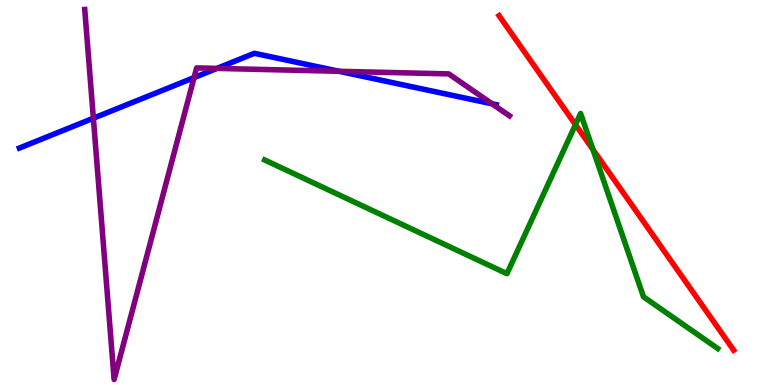[{'lines': ['blue', 'red'], 'intersections': []}, {'lines': ['green', 'red'], 'intersections': [{'x': 7.43, 'y': 6.76}, {'x': 7.65, 'y': 6.11}]}, {'lines': ['purple', 'red'], 'intersections': []}, {'lines': ['blue', 'green'], 'intersections': []}, {'lines': ['blue', 'purple'], 'intersections': [{'x': 1.2, 'y': 6.93}, {'x': 2.5, 'y': 7.98}, {'x': 2.8, 'y': 8.22}, {'x': 4.37, 'y': 8.15}, {'x': 6.35, 'y': 7.3}]}, {'lines': ['green', 'purple'], 'intersections': []}]